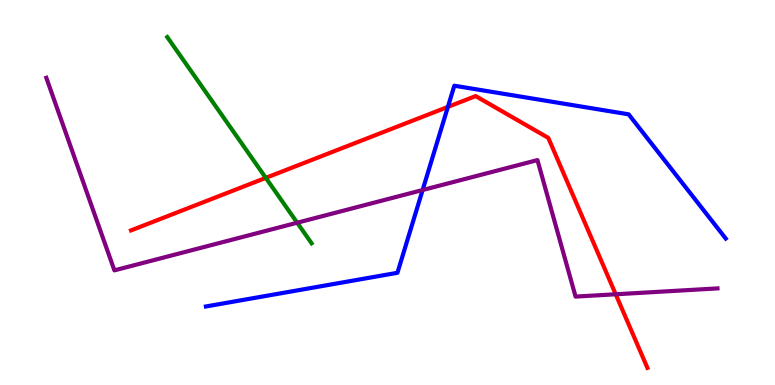[{'lines': ['blue', 'red'], 'intersections': [{'x': 5.78, 'y': 7.22}]}, {'lines': ['green', 'red'], 'intersections': [{'x': 3.43, 'y': 5.38}]}, {'lines': ['purple', 'red'], 'intersections': [{'x': 7.94, 'y': 2.36}]}, {'lines': ['blue', 'green'], 'intersections': []}, {'lines': ['blue', 'purple'], 'intersections': [{'x': 5.45, 'y': 5.06}]}, {'lines': ['green', 'purple'], 'intersections': [{'x': 3.83, 'y': 4.22}]}]